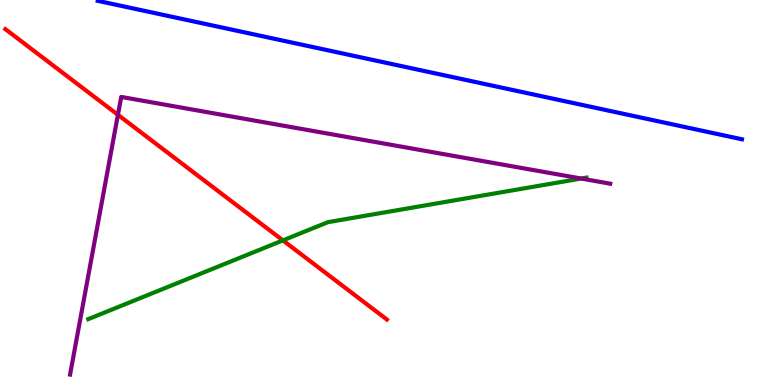[{'lines': ['blue', 'red'], 'intersections': []}, {'lines': ['green', 'red'], 'intersections': [{'x': 3.65, 'y': 3.76}]}, {'lines': ['purple', 'red'], 'intersections': [{'x': 1.52, 'y': 7.02}]}, {'lines': ['blue', 'green'], 'intersections': []}, {'lines': ['blue', 'purple'], 'intersections': []}, {'lines': ['green', 'purple'], 'intersections': [{'x': 7.5, 'y': 5.36}]}]